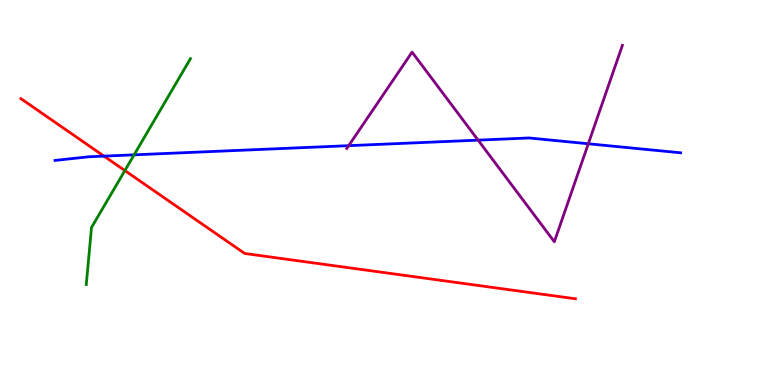[{'lines': ['blue', 'red'], 'intersections': [{'x': 1.34, 'y': 5.95}]}, {'lines': ['green', 'red'], 'intersections': [{'x': 1.61, 'y': 5.57}]}, {'lines': ['purple', 'red'], 'intersections': []}, {'lines': ['blue', 'green'], 'intersections': [{'x': 1.73, 'y': 5.98}]}, {'lines': ['blue', 'purple'], 'intersections': [{'x': 4.5, 'y': 6.22}, {'x': 6.17, 'y': 6.36}, {'x': 7.59, 'y': 6.27}]}, {'lines': ['green', 'purple'], 'intersections': []}]